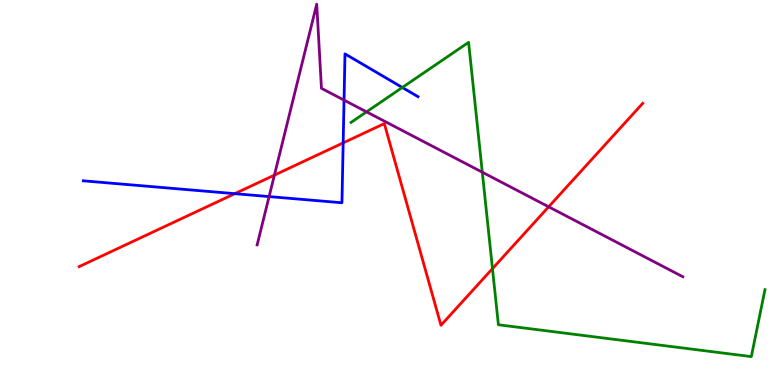[{'lines': ['blue', 'red'], 'intersections': [{'x': 3.03, 'y': 4.97}, {'x': 4.43, 'y': 6.29}]}, {'lines': ['green', 'red'], 'intersections': [{'x': 6.35, 'y': 3.02}]}, {'lines': ['purple', 'red'], 'intersections': [{'x': 3.54, 'y': 5.45}, {'x': 7.08, 'y': 4.63}]}, {'lines': ['blue', 'green'], 'intersections': [{'x': 5.19, 'y': 7.73}]}, {'lines': ['blue', 'purple'], 'intersections': [{'x': 3.47, 'y': 4.89}, {'x': 4.44, 'y': 7.4}]}, {'lines': ['green', 'purple'], 'intersections': [{'x': 4.73, 'y': 7.09}, {'x': 6.22, 'y': 5.53}]}]